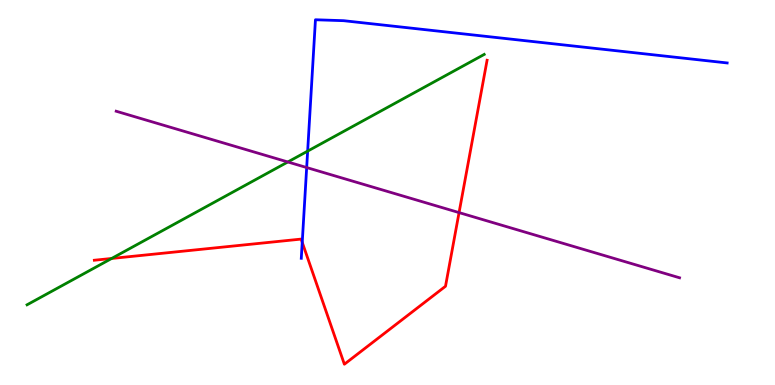[{'lines': ['blue', 'red'], 'intersections': [{'x': 3.9, 'y': 3.71}]}, {'lines': ['green', 'red'], 'intersections': [{'x': 1.44, 'y': 3.29}]}, {'lines': ['purple', 'red'], 'intersections': [{'x': 5.92, 'y': 4.48}]}, {'lines': ['blue', 'green'], 'intersections': [{'x': 3.97, 'y': 6.07}]}, {'lines': ['blue', 'purple'], 'intersections': [{'x': 3.96, 'y': 5.65}]}, {'lines': ['green', 'purple'], 'intersections': [{'x': 3.71, 'y': 5.79}]}]